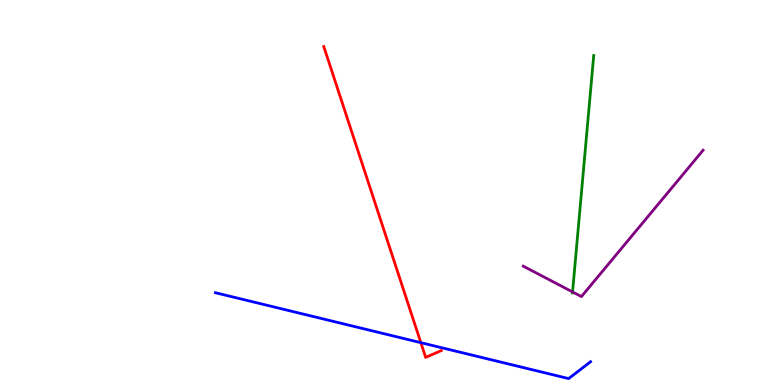[{'lines': ['blue', 'red'], 'intersections': [{'x': 5.43, 'y': 1.1}]}, {'lines': ['green', 'red'], 'intersections': []}, {'lines': ['purple', 'red'], 'intersections': []}, {'lines': ['blue', 'green'], 'intersections': []}, {'lines': ['blue', 'purple'], 'intersections': []}, {'lines': ['green', 'purple'], 'intersections': [{'x': 7.39, 'y': 2.42}]}]